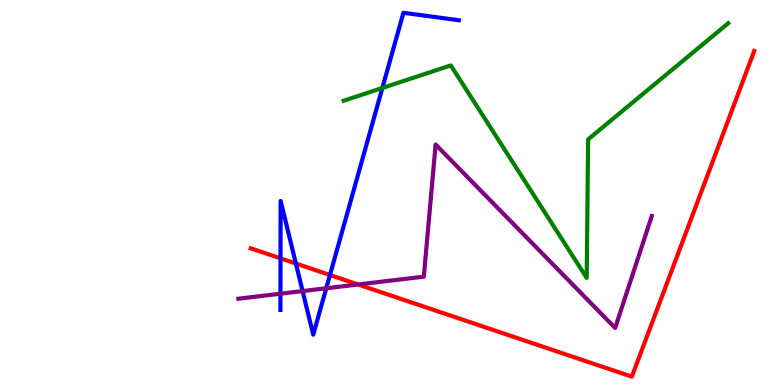[{'lines': ['blue', 'red'], 'intersections': [{'x': 3.62, 'y': 3.29}, {'x': 3.82, 'y': 3.15}, {'x': 4.26, 'y': 2.86}]}, {'lines': ['green', 'red'], 'intersections': []}, {'lines': ['purple', 'red'], 'intersections': [{'x': 4.62, 'y': 2.61}]}, {'lines': ['blue', 'green'], 'intersections': [{'x': 4.93, 'y': 7.71}]}, {'lines': ['blue', 'purple'], 'intersections': [{'x': 3.62, 'y': 2.37}, {'x': 3.9, 'y': 2.44}, {'x': 4.21, 'y': 2.51}]}, {'lines': ['green', 'purple'], 'intersections': []}]